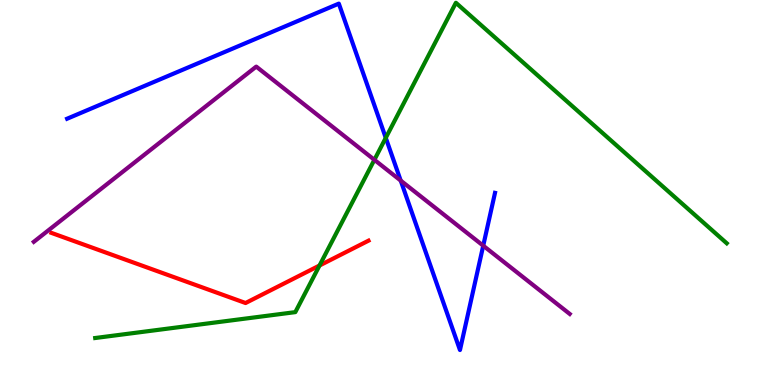[{'lines': ['blue', 'red'], 'intersections': []}, {'lines': ['green', 'red'], 'intersections': [{'x': 4.12, 'y': 3.1}]}, {'lines': ['purple', 'red'], 'intersections': []}, {'lines': ['blue', 'green'], 'intersections': [{'x': 4.98, 'y': 6.42}]}, {'lines': ['blue', 'purple'], 'intersections': [{'x': 5.17, 'y': 5.31}, {'x': 6.24, 'y': 3.62}]}, {'lines': ['green', 'purple'], 'intersections': [{'x': 4.83, 'y': 5.85}]}]